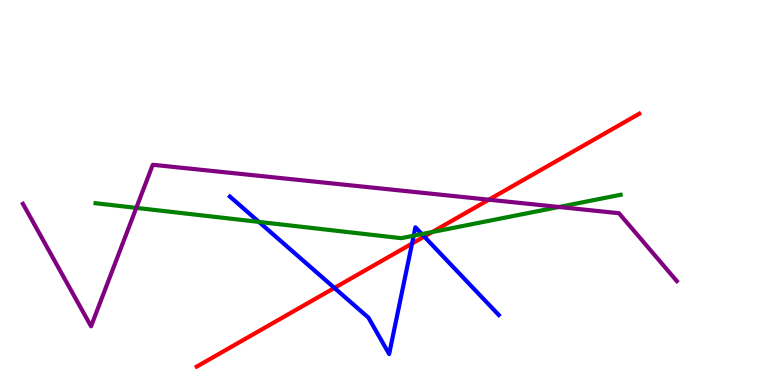[{'lines': ['blue', 'red'], 'intersections': [{'x': 4.32, 'y': 2.52}, {'x': 5.32, 'y': 3.67}, {'x': 5.47, 'y': 3.85}]}, {'lines': ['green', 'red'], 'intersections': [{'x': 5.58, 'y': 3.97}]}, {'lines': ['purple', 'red'], 'intersections': [{'x': 6.31, 'y': 4.81}]}, {'lines': ['blue', 'green'], 'intersections': [{'x': 3.34, 'y': 4.24}, {'x': 5.34, 'y': 3.88}, {'x': 5.44, 'y': 3.92}]}, {'lines': ['blue', 'purple'], 'intersections': []}, {'lines': ['green', 'purple'], 'intersections': [{'x': 1.76, 'y': 4.6}, {'x': 7.21, 'y': 4.62}]}]